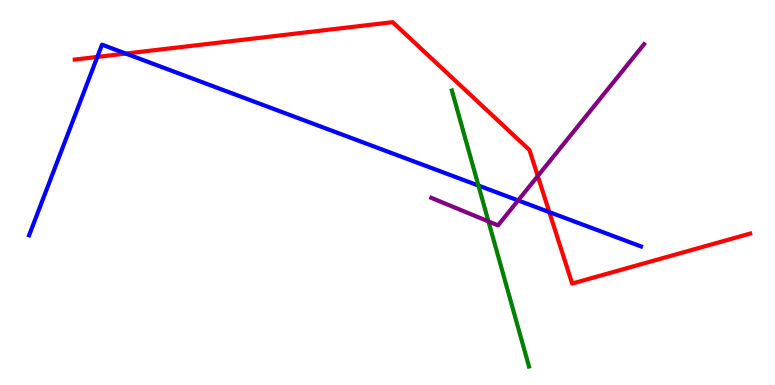[{'lines': ['blue', 'red'], 'intersections': [{'x': 1.26, 'y': 8.52}, {'x': 1.62, 'y': 8.61}, {'x': 7.09, 'y': 4.49}]}, {'lines': ['green', 'red'], 'intersections': []}, {'lines': ['purple', 'red'], 'intersections': [{'x': 6.94, 'y': 5.43}]}, {'lines': ['blue', 'green'], 'intersections': [{'x': 6.17, 'y': 5.18}]}, {'lines': ['blue', 'purple'], 'intersections': [{'x': 6.69, 'y': 4.79}]}, {'lines': ['green', 'purple'], 'intersections': [{'x': 6.3, 'y': 4.25}]}]